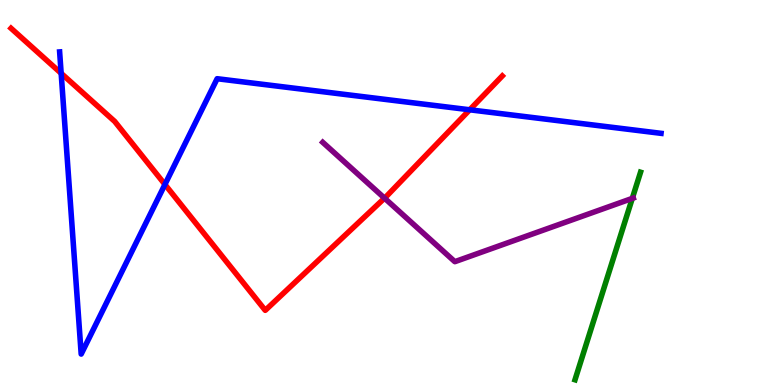[{'lines': ['blue', 'red'], 'intersections': [{'x': 0.789, 'y': 8.1}, {'x': 2.13, 'y': 5.21}, {'x': 6.06, 'y': 7.15}]}, {'lines': ['green', 'red'], 'intersections': []}, {'lines': ['purple', 'red'], 'intersections': [{'x': 4.96, 'y': 4.85}]}, {'lines': ['blue', 'green'], 'intersections': []}, {'lines': ['blue', 'purple'], 'intersections': []}, {'lines': ['green', 'purple'], 'intersections': [{'x': 8.16, 'y': 4.85}]}]